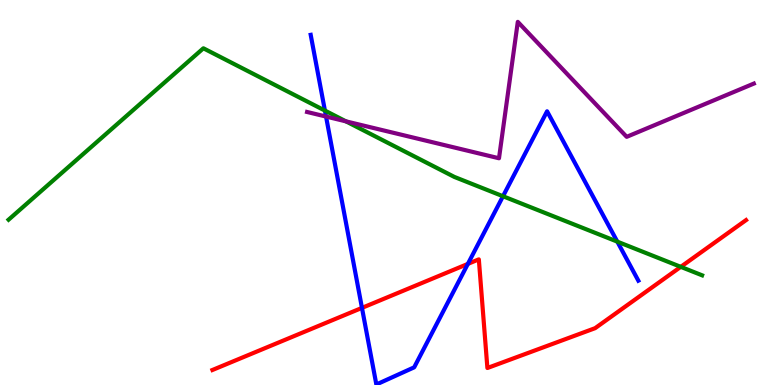[{'lines': ['blue', 'red'], 'intersections': [{'x': 4.67, 'y': 2.0}, {'x': 6.04, 'y': 3.15}]}, {'lines': ['green', 'red'], 'intersections': [{'x': 8.78, 'y': 3.07}]}, {'lines': ['purple', 'red'], 'intersections': []}, {'lines': ['blue', 'green'], 'intersections': [{'x': 4.19, 'y': 7.13}, {'x': 6.49, 'y': 4.9}, {'x': 7.97, 'y': 3.72}]}, {'lines': ['blue', 'purple'], 'intersections': [{'x': 4.21, 'y': 6.97}]}, {'lines': ['green', 'purple'], 'intersections': [{'x': 4.46, 'y': 6.85}]}]